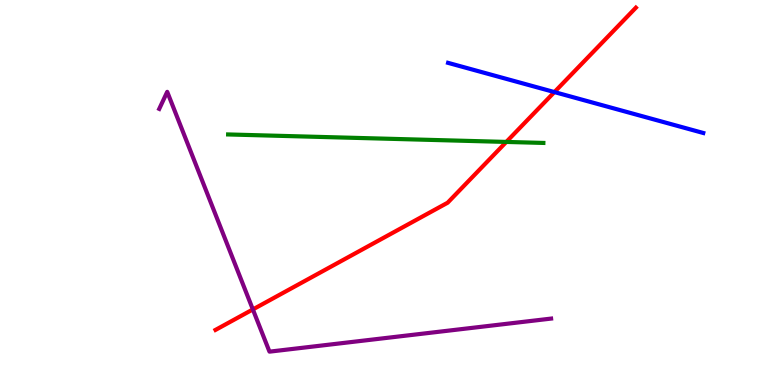[{'lines': ['blue', 'red'], 'intersections': [{'x': 7.15, 'y': 7.61}]}, {'lines': ['green', 'red'], 'intersections': [{'x': 6.53, 'y': 6.31}]}, {'lines': ['purple', 'red'], 'intersections': [{'x': 3.26, 'y': 1.96}]}, {'lines': ['blue', 'green'], 'intersections': []}, {'lines': ['blue', 'purple'], 'intersections': []}, {'lines': ['green', 'purple'], 'intersections': []}]